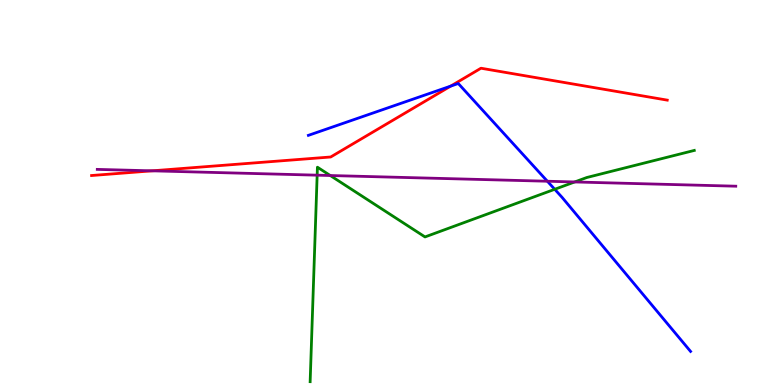[{'lines': ['blue', 'red'], 'intersections': [{'x': 5.81, 'y': 7.76}]}, {'lines': ['green', 'red'], 'intersections': []}, {'lines': ['purple', 'red'], 'intersections': [{'x': 1.96, 'y': 5.56}]}, {'lines': ['blue', 'green'], 'intersections': [{'x': 7.16, 'y': 5.08}]}, {'lines': ['blue', 'purple'], 'intersections': [{'x': 7.06, 'y': 5.29}]}, {'lines': ['green', 'purple'], 'intersections': [{'x': 4.09, 'y': 5.45}, {'x': 4.26, 'y': 5.44}, {'x': 7.42, 'y': 5.27}]}]